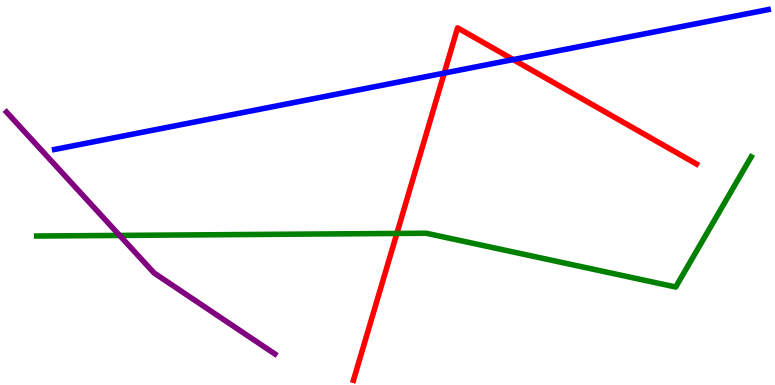[{'lines': ['blue', 'red'], 'intersections': [{'x': 5.73, 'y': 8.1}, {'x': 6.62, 'y': 8.45}]}, {'lines': ['green', 'red'], 'intersections': [{'x': 5.12, 'y': 3.94}]}, {'lines': ['purple', 'red'], 'intersections': []}, {'lines': ['blue', 'green'], 'intersections': []}, {'lines': ['blue', 'purple'], 'intersections': []}, {'lines': ['green', 'purple'], 'intersections': [{'x': 1.54, 'y': 3.89}]}]